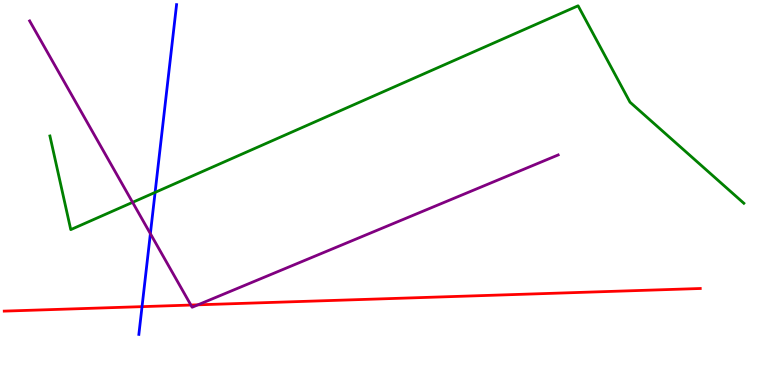[{'lines': ['blue', 'red'], 'intersections': [{'x': 1.83, 'y': 2.04}]}, {'lines': ['green', 'red'], 'intersections': []}, {'lines': ['purple', 'red'], 'intersections': [{'x': 2.46, 'y': 2.08}, {'x': 2.55, 'y': 2.08}]}, {'lines': ['blue', 'green'], 'intersections': [{'x': 2.0, 'y': 5.0}]}, {'lines': ['blue', 'purple'], 'intersections': [{'x': 1.94, 'y': 3.93}]}, {'lines': ['green', 'purple'], 'intersections': [{'x': 1.71, 'y': 4.74}]}]